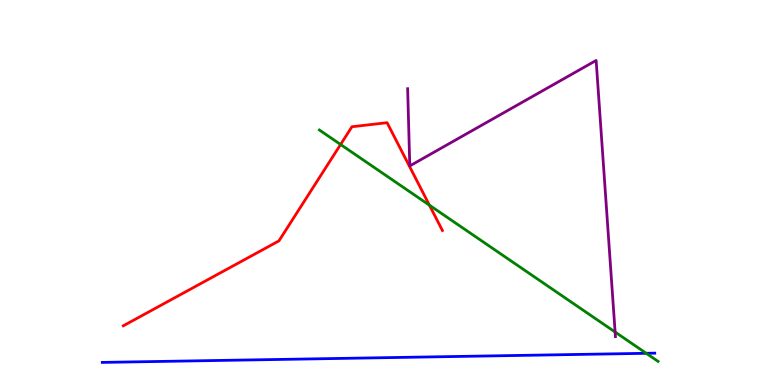[{'lines': ['blue', 'red'], 'intersections': []}, {'lines': ['green', 'red'], 'intersections': [{'x': 4.39, 'y': 6.25}, {'x': 5.54, 'y': 4.67}]}, {'lines': ['purple', 'red'], 'intersections': []}, {'lines': ['blue', 'green'], 'intersections': [{'x': 8.34, 'y': 0.823}]}, {'lines': ['blue', 'purple'], 'intersections': []}, {'lines': ['green', 'purple'], 'intersections': [{'x': 7.94, 'y': 1.38}]}]